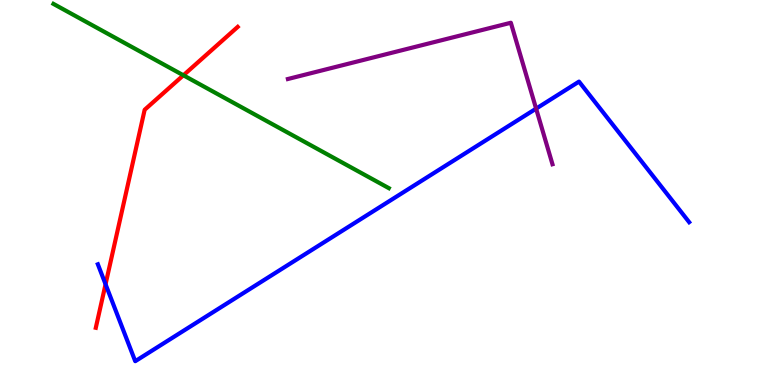[{'lines': ['blue', 'red'], 'intersections': [{'x': 1.36, 'y': 2.62}]}, {'lines': ['green', 'red'], 'intersections': [{'x': 2.37, 'y': 8.04}]}, {'lines': ['purple', 'red'], 'intersections': []}, {'lines': ['blue', 'green'], 'intersections': []}, {'lines': ['blue', 'purple'], 'intersections': [{'x': 6.92, 'y': 7.18}]}, {'lines': ['green', 'purple'], 'intersections': []}]